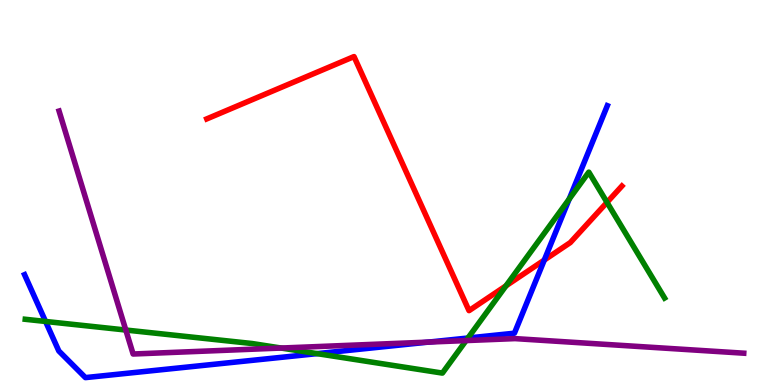[{'lines': ['blue', 'red'], 'intersections': [{'x': 7.02, 'y': 3.24}]}, {'lines': ['green', 'red'], 'intersections': [{'x': 6.53, 'y': 2.58}, {'x': 7.83, 'y': 4.74}]}, {'lines': ['purple', 'red'], 'intersections': []}, {'lines': ['blue', 'green'], 'intersections': [{'x': 0.588, 'y': 1.65}, {'x': 4.09, 'y': 0.815}, {'x': 6.04, 'y': 1.22}, {'x': 7.34, 'y': 4.83}]}, {'lines': ['blue', 'purple'], 'intersections': [{'x': 5.53, 'y': 1.11}]}, {'lines': ['green', 'purple'], 'intersections': [{'x': 1.62, 'y': 1.43}, {'x': 3.63, 'y': 0.96}, {'x': 6.01, 'y': 1.15}]}]